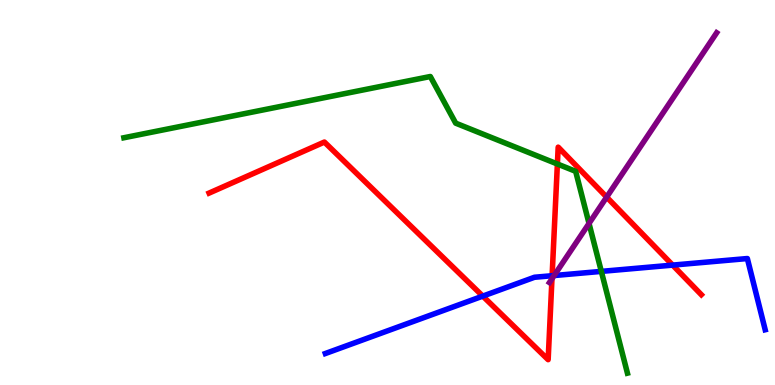[{'lines': ['blue', 'red'], 'intersections': [{'x': 6.23, 'y': 2.31}, {'x': 7.12, 'y': 2.84}, {'x': 8.68, 'y': 3.11}]}, {'lines': ['green', 'red'], 'intersections': [{'x': 7.19, 'y': 5.74}]}, {'lines': ['purple', 'red'], 'intersections': [{'x': 7.12, 'y': 2.76}, {'x': 7.83, 'y': 4.88}]}, {'lines': ['blue', 'green'], 'intersections': [{'x': 7.76, 'y': 2.95}]}, {'lines': ['blue', 'purple'], 'intersections': [{'x': 7.15, 'y': 2.84}]}, {'lines': ['green', 'purple'], 'intersections': [{'x': 7.6, 'y': 4.2}]}]